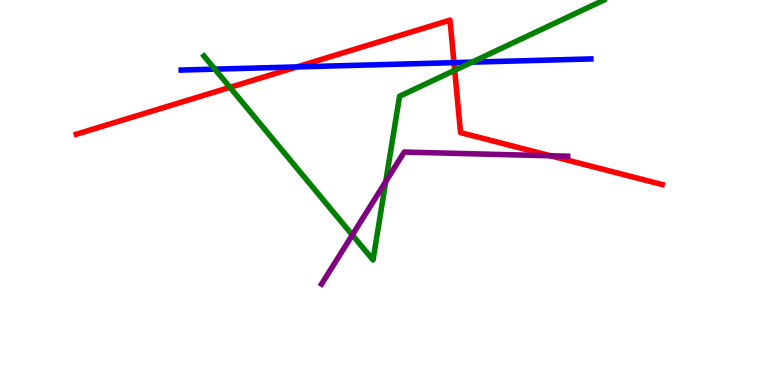[{'lines': ['blue', 'red'], 'intersections': [{'x': 3.83, 'y': 8.26}, {'x': 5.86, 'y': 8.37}]}, {'lines': ['green', 'red'], 'intersections': [{'x': 2.97, 'y': 7.73}, {'x': 5.87, 'y': 8.17}]}, {'lines': ['purple', 'red'], 'intersections': [{'x': 7.1, 'y': 5.95}]}, {'lines': ['blue', 'green'], 'intersections': [{'x': 2.77, 'y': 8.2}, {'x': 6.09, 'y': 8.39}]}, {'lines': ['blue', 'purple'], 'intersections': []}, {'lines': ['green', 'purple'], 'intersections': [{'x': 4.55, 'y': 3.9}, {'x': 4.98, 'y': 5.28}]}]